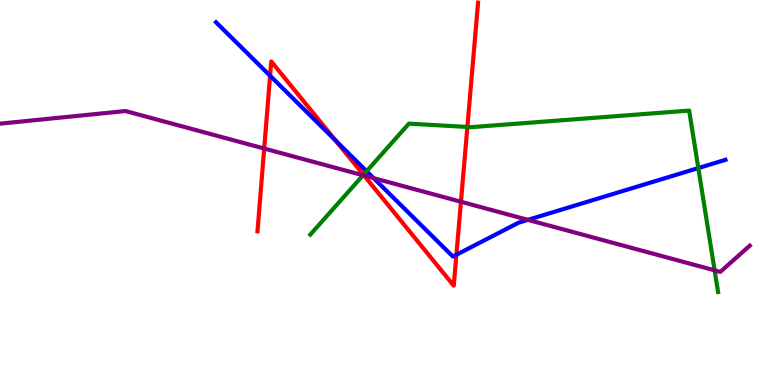[{'lines': ['blue', 'red'], 'intersections': [{'x': 3.49, 'y': 8.03}, {'x': 4.33, 'y': 6.35}, {'x': 5.89, 'y': 3.38}]}, {'lines': ['green', 'red'], 'intersections': [{'x': 4.69, 'y': 5.46}, {'x': 6.03, 'y': 6.7}]}, {'lines': ['purple', 'red'], 'intersections': [{'x': 3.41, 'y': 6.14}, {'x': 4.7, 'y': 5.44}, {'x': 5.95, 'y': 4.76}]}, {'lines': ['blue', 'green'], 'intersections': [{'x': 4.73, 'y': 5.55}, {'x': 9.01, 'y': 5.63}]}, {'lines': ['blue', 'purple'], 'intersections': [{'x': 4.82, 'y': 5.37}, {'x': 6.81, 'y': 4.29}]}, {'lines': ['green', 'purple'], 'intersections': [{'x': 4.68, 'y': 5.45}, {'x': 9.22, 'y': 2.98}]}]